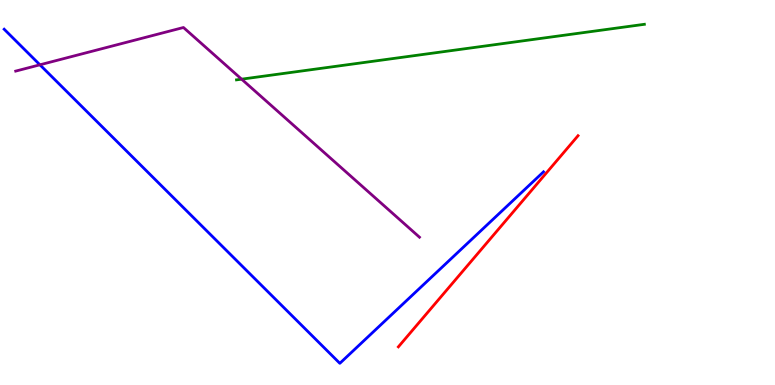[{'lines': ['blue', 'red'], 'intersections': []}, {'lines': ['green', 'red'], 'intersections': []}, {'lines': ['purple', 'red'], 'intersections': []}, {'lines': ['blue', 'green'], 'intersections': []}, {'lines': ['blue', 'purple'], 'intersections': [{'x': 0.515, 'y': 8.32}]}, {'lines': ['green', 'purple'], 'intersections': [{'x': 3.12, 'y': 7.94}]}]